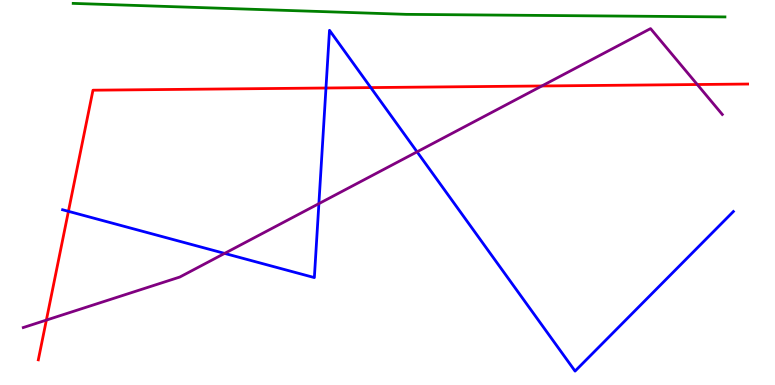[{'lines': ['blue', 'red'], 'intersections': [{'x': 0.883, 'y': 4.51}, {'x': 4.21, 'y': 7.71}, {'x': 4.78, 'y': 7.73}]}, {'lines': ['green', 'red'], 'intersections': []}, {'lines': ['purple', 'red'], 'intersections': [{'x': 0.598, 'y': 1.69}, {'x': 6.99, 'y': 7.77}, {'x': 9.0, 'y': 7.8}]}, {'lines': ['blue', 'green'], 'intersections': []}, {'lines': ['blue', 'purple'], 'intersections': [{'x': 2.9, 'y': 3.42}, {'x': 4.11, 'y': 4.71}, {'x': 5.38, 'y': 6.06}]}, {'lines': ['green', 'purple'], 'intersections': []}]